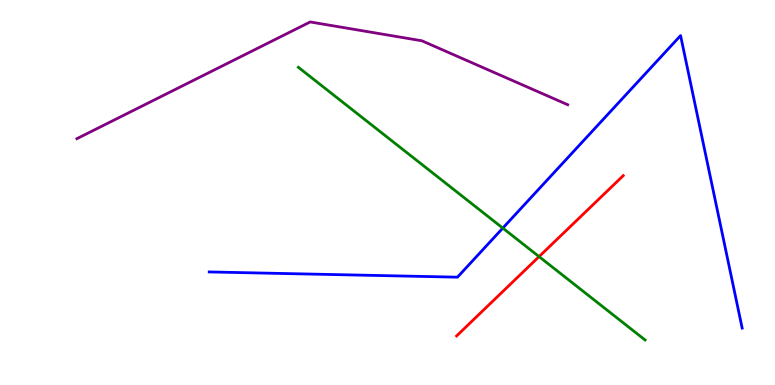[{'lines': ['blue', 'red'], 'intersections': []}, {'lines': ['green', 'red'], 'intersections': [{'x': 6.96, 'y': 3.33}]}, {'lines': ['purple', 'red'], 'intersections': []}, {'lines': ['blue', 'green'], 'intersections': [{'x': 6.49, 'y': 4.08}]}, {'lines': ['blue', 'purple'], 'intersections': []}, {'lines': ['green', 'purple'], 'intersections': []}]